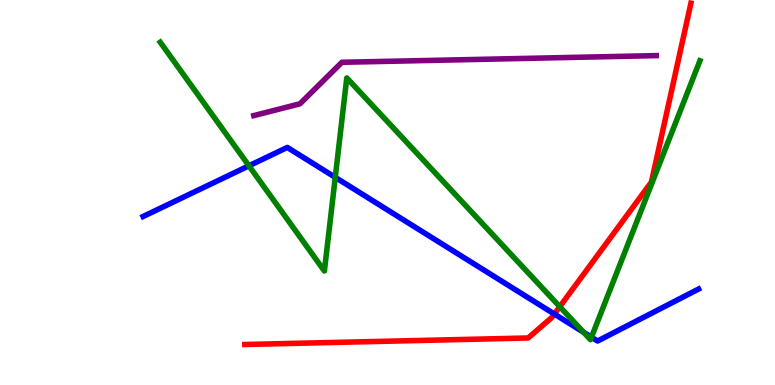[{'lines': ['blue', 'red'], 'intersections': [{'x': 7.15, 'y': 1.84}]}, {'lines': ['green', 'red'], 'intersections': [{'x': 7.22, 'y': 2.03}]}, {'lines': ['purple', 'red'], 'intersections': []}, {'lines': ['blue', 'green'], 'intersections': [{'x': 3.21, 'y': 5.69}, {'x': 4.33, 'y': 5.39}, {'x': 7.53, 'y': 1.37}, {'x': 7.63, 'y': 1.24}]}, {'lines': ['blue', 'purple'], 'intersections': []}, {'lines': ['green', 'purple'], 'intersections': []}]